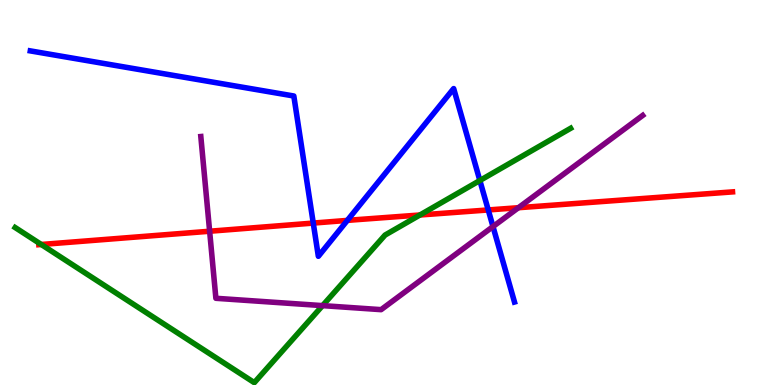[{'lines': ['blue', 'red'], 'intersections': [{'x': 4.04, 'y': 4.21}, {'x': 4.48, 'y': 4.28}, {'x': 6.3, 'y': 4.55}]}, {'lines': ['green', 'red'], 'intersections': [{'x': 0.533, 'y': 3.65}, {'x': 5.42, 'y': 4.42}]}, {'lines': ['purple', 'red'], 'intersections': [{'x': 2.71, 'y': 3.99}, {'x': 6.69, 'y': 4.6}]}, {'lines': ['blue', 'green'], 'intersections': [{'x': 6.19, 'y': 5.31}]}, {'lines': ['blue', 'purple'], 'intersections': [{'x': 6.36, 'y': 4.11}]}, {'lines': ['green', 'purple'], 'intersections': [{'x': 4.16, 'y': 2.06}]}]